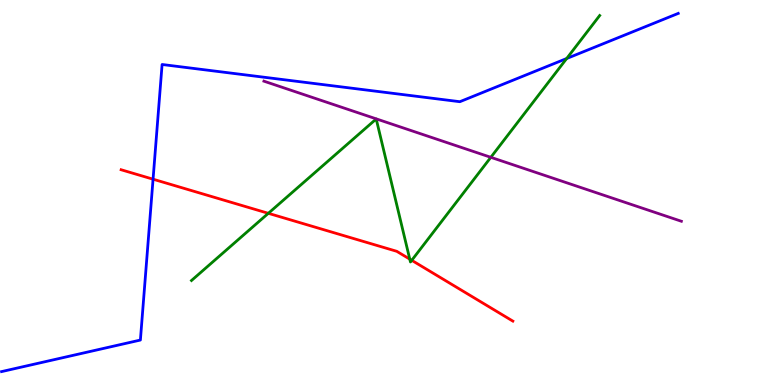[{'lines': ['blue', 'red'], 'intersections': [{'x': 1.97, 'y': 5.35}]}, {'lines': ['green', 'red'], 'intersections': [{'x': 3.46, 'y': 4.46}, {'x': 5.29, 'y': 3.27}, {'x': 5.31, 'y': 3.24}]}, {'lines': ['purple', 'red'], 'intersections': []}, {'lines': ['blue', 'green'], 'intersections': [{'x': 7.31, 'y': 8.48}]}, {'lines': ['blue', 'purple'], 'intersections': []}, {'lines': ['green', 'purple'], 'intersections': [{'x': 6.33, 'y': 5.91}]}]